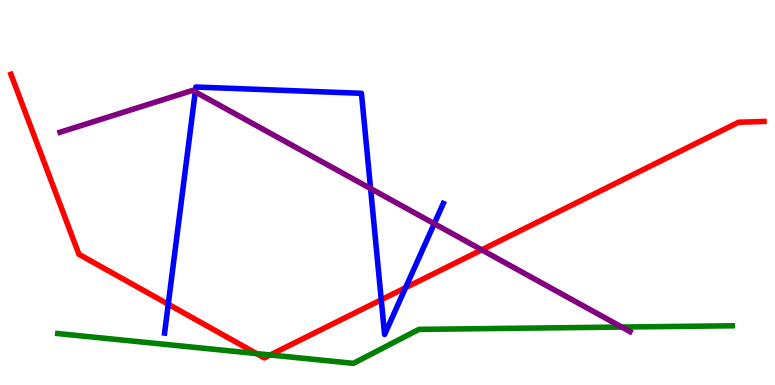[{'lines': ['blue', 'red'], 'intersections': [{'x': 2.17, 'y': 2.1}, {'x': 4.92, 'y': 2.21}, {'x': 5.23, 'y': 2.53}]}, {'lines': ['green', 'red'], 'intersections': [{'x': 3.31, 'y': 0.816}, {'x': 3.49, 'y': 0.78}]}, {'lines': ['purple', 'red'], 'intersections': [{'x': 6.22, 'y': 3.51}]}, {'lines': ['blue', 'green'], 'intersections': []}, {'lines': ['blue', 'purple'], 'intersections': [{'x': 2.52, 'y': 7.61}, {'x': 4.78, 'y': 5.1}, {'x': 5.6, 'y': 4.19}]}, {'lines': ['green', 'purple'], 'intersections': [{'x': 8.02, 'y': 1.51}]}]